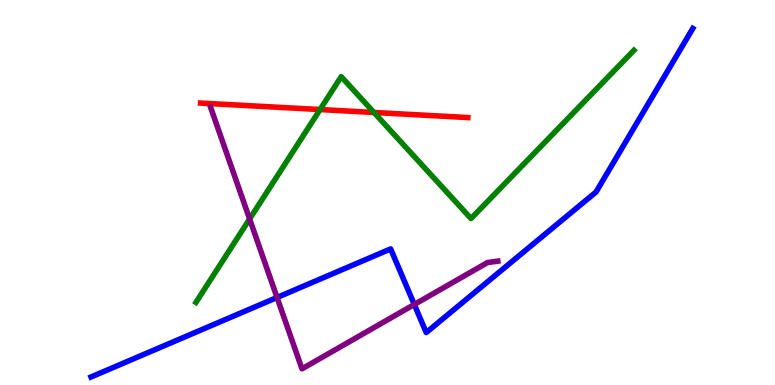[{'lines': ['blue', 'red'], 'intersections': []}, {'lines': ['green', 'red'], 'intersections': [{'x': 4.13, 'y': 7.15}, {'x': 4.83, 'y': 7.08}]}, {'lines': ['purple', 'red'], 'intersections': []}, {'lines': ['blue', 'green'], 'intersections': []}, {'lines': ['blue', 'purple'], 'intersections': [{'x': 3.57, 'y': 2.27}, {'x': 5.35, 'y': 2.09}]}, {'lines': ['green', 'purple'], 'intersections': [{'x': 3.22, 'y': 4.31}]}]